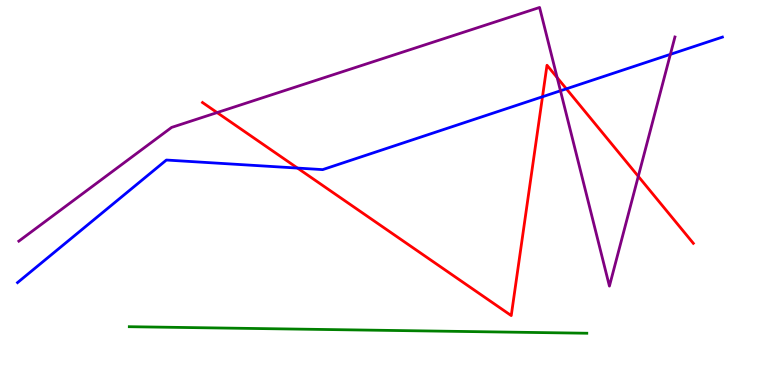[{'lines': ['blue', 'red'], 'intersections': [{'x': 3.84, 'y': 5.63}, {'x': 7.0, 'y': 7.49}, {'x': 7.31, 'y': 7.69}]}, {'lines': ['green', 'red'], 'intersections': []}, {'lines': ['purple', 'red'], 'intersections': [{'x': 2.8, 'y': 7.08}, {'x': 7.19, 'y': 7.98}, {'x': 8.24, 'y': 5.42}]}, {'lines': ['blue', 'green'], 'intersections': []}, {'lines': ['blue', 'purple'], 'intersections': [{'x': 7.23, 'y': 7.64}, {'x': 8.65, 'y': 8.59}]}, {'lines': ['green', 'purple'], 'intersections': []}]